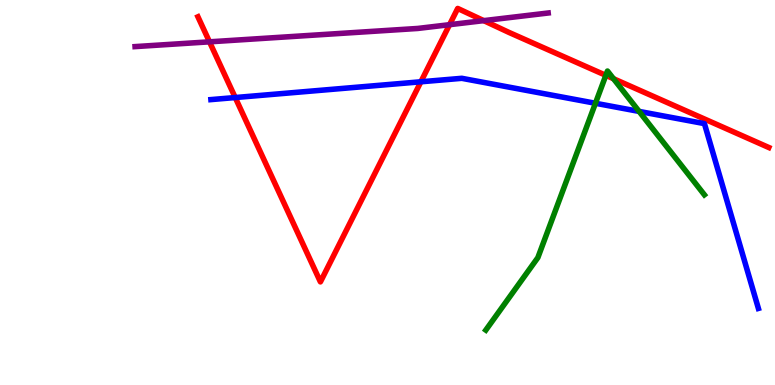[{'lines': ['blue', 'red'], 'intersections': [{'x': 3.04, 'y': 7.47}, {'x': 5.43, 'y': 7.88}]}, {'lines': ['green', 'red'], 'intersections': [{'x': 7.82, 'y': 8.04}, {'x': 7.92, 'y': 7.96}]}, {'lines': ['purple', 'red'], 'intersections': [{'x': 2.7, 'y': 8.91}, {'x': 5.8, 'y': 9.36}, {'x': 6.24, 'y': 9.46}]}, {'lines': ['blue', 'green'], 'intersections': [{'x': 7.68, 'y': 7.32}, {'x': 8.25, 'y': 7.11}]}, {'lines': ['blue', 'purple'], 'intersections': []}, {'lines': ['green', 'purple'], 'intersections': []}]